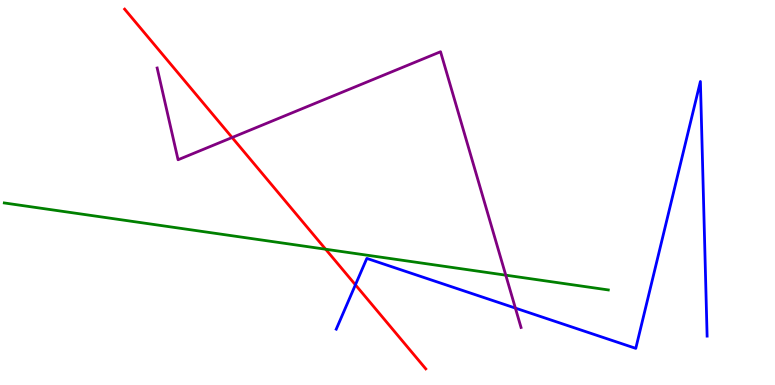[{'lines': ['blue', 'red'], 'intersections': [{'x': 4.59, 'y': 2.6}]}, {'lines': ['green', 'red'], 'intersections': [{'x': 4.2, 'y': 3.53}]}, {'lines': ['purple', 'red'], 'intersections': [{'x': 2.99, 'y': 6.43}]}, {'lines': ['blue', 'green'], 'intersections': []}, {'lines': ['blue', 'purple'], 'intersections': [{'x': 6.65, 'y': 2.0}]}, {'lines': ['green', 'purple'], 'intersections': [{'x': 6.53, 'y': 2.85}]}]